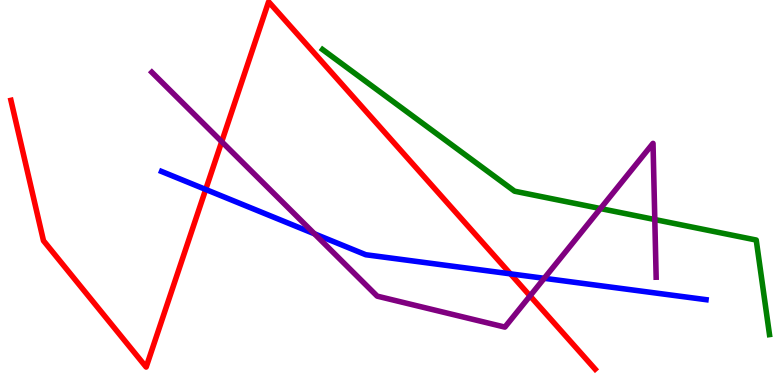[{'lines': ['blue', 'red'], 'intersections': [{'x': 2.65, 'y': 5.08}, {'x': 6.59, 'y': 2.89}]}, {'lines': ['green', 'red'], 'intersections': []}, {'lines': ['purple', 'red'], 'intersections': [{'x': 2.86, 'y': 6.32}, {'x': 6.84, 'y': 2.31}]}, {'lines': ['blue', 'green'], 'intersections': []}, {'lines': ['blue', 'purple'], 'intersections': [{'x': 4.06, 'y': 3.93}, {'x': 7.02, 'y': 2.77}]}, {'lines': ['green', 'purple'], 'intersections': [{'x': 7.75, 'y': 4.58}, {'x': 8.45, 'y': 4.3}]}]